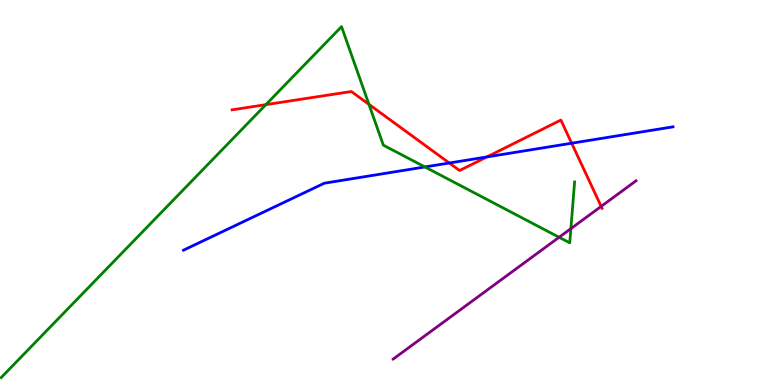[{'lines': ['blue', 'red'], 'intersections': [{'x': 5.8, 'y': 5.77}, {'x': 6.28, 'y': 5.92}, {'x': 7.38, 'y': 6.28}]}, {'lines': ['green', 'red'], 'intersections': [{'x': 3.43, 'y': 7.28}, {'x': 4.76, 'y': 7.29}]}, {'lines': ['purple', 'red'], 'intersections': [{'x': 7.76, 'y': 4.64}]}, {'lines': ['blue', 'green'], 'intersections': [{'x': 5.48, 'y': 5.66}]}, {'lines': ['blue', 'purple'], 'intersections': []}, {'lines': ['green', 'purple'], 'intersections': [{'x': 7.21, 'y': 3.84}, {'x': 7.37, 'y': 4.06}]}]